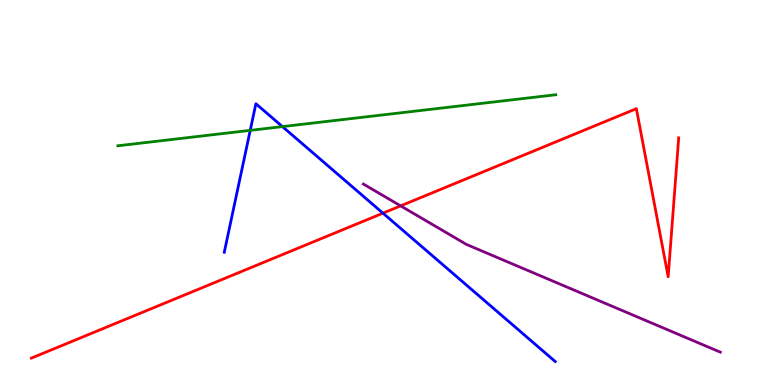[{'lines': ['blue', 'red'], 'intersections': [{'x': 4.94, 'y': 4.46}]}, {'lines': ['green', 'red'], 'intersections': []}, {'lines': ['purple', 'red'], 'intersections': [{'x': 5.17, 'y': 4.65}]}, {'lines': ['blue', 'green'], 'intersections': [{'x': 3.23, 'y': 6.61}, {'x': 3.64, 'y': 6.71}]}, {'lines': ['blue', 'purple'], 'intersections': []}, {'lines': ['green', 'purple'], 'intersections': []}]